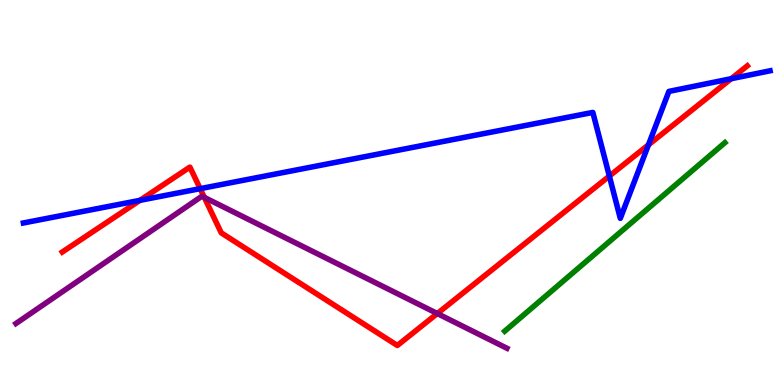[{'lines': ['blue', 'red'], 'intersections': [{'x': 1.81, 'y': 4.8}, {'x': 2.58, 'y': 5.1}, {'x': 7.86, 'y': 5.43}, {'x': 8.37, 'y': 6.24}, {'x': 9.44, 'y': 7.96}]}, {'lines': ['green', 'red'], 'intersections': []}, {'lines': ['purple', 'red'], 'intersections': [{'x': 2.64, 'y': 4.87}, {'x': 5.64, 'y': 1.86}]}, {'lines': ['blue', 'green'], 'intersections': []}, {'lines': ['blue', 'purple'], 'intersections': []}, {'lines': ['green', 'purple'], 'intersections': []}]